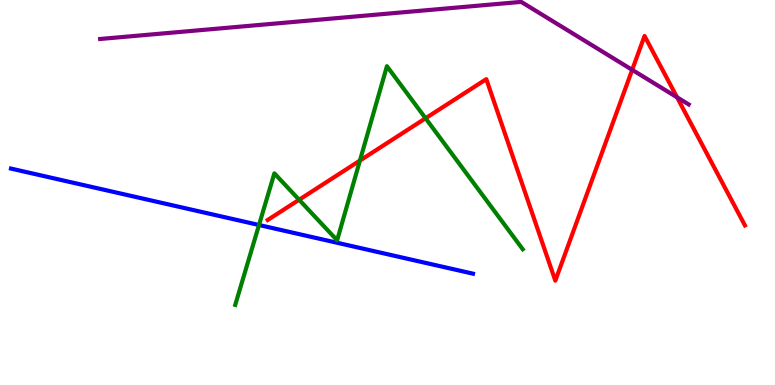[{'lines': ['blue', 'red'], 'intersections': []}, {'lines': ['green', 'red'], 'intersections': [{'x': 3.86, 'y': 4.81}, {'x': 4.64, 'y': 5.83}, {'x': 5.49, 'y': 6.93}]}, {'lines': ['purple', 'red'], 'intersections': [{'x': 8.16, 'y': 8.19}, {'x': 8.74, 'y': 7.47}]}, {'lines': ['blue', 'green'], 'intersections': [{'x': 3.34, 'y': 4.16}]}, {'lines': ['blue', 'purple'], 'intersections': []}, {'lines': ['green', 'purple'], 'intersections': []}]